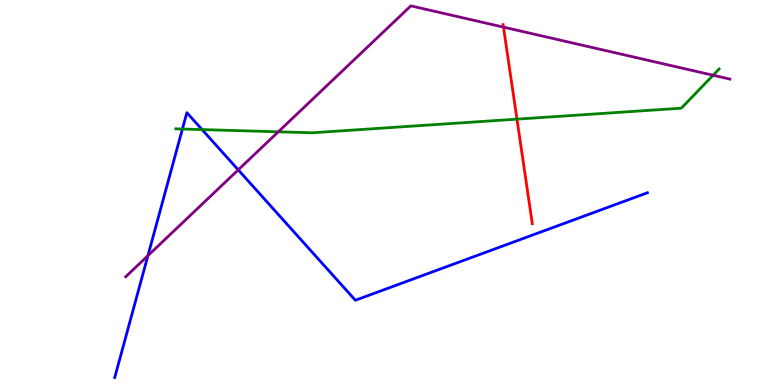[{'lines': ['blue', 'red'], 'intersections': []}, {'lines': ['green', 'red'], 'intersections': [{'x': 6.67, 'y': 6.91}]}, {'lines': ['purple', 'red'], 'intersections': [{'x': 6.5, 'y': 9.3}]}, {'lines': ['blue', 'green'], 'intersections': [{'x': 2.35, 'y': 6.65}, {'x': 2.61, 'y': 6.63}]}, {'lines': ['blue', 'purple'], 'intersections': [{'x': 1.91, 'y': 3.36}, {'x': 3.07, 'y': 5.59}]}, {'lines': ['green', 'purple'], 'intersections': [{'x': 3.59, 'y': 6.58}, {'x': 9.2, 'y': 8.05}]}]